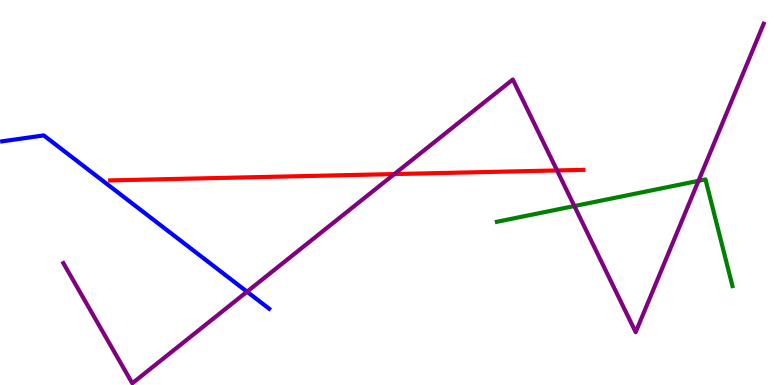[{'lines': ['blue', 'red'], 'intersections': []}, {'lines': ['green', 'red'], 'intersections': []}, {'lines': ['purple', 'red'], 'intersections': [{'x': 5.09, 'y': 5.48}, {'x': 7.19, 'y': 5.57}]}, {'lines': ['blue', 'green'], 'intersections': []}, {'lines': ['blue', 'purple'], 'intersections': [{'x': 3.19, 'y': 2.42}]}, {'lines': ['green', 'purple'], 'intersections': [{'x': 7.41, 'y': 4.65}, {'x': 9.01, 'y': 5.3}]}]